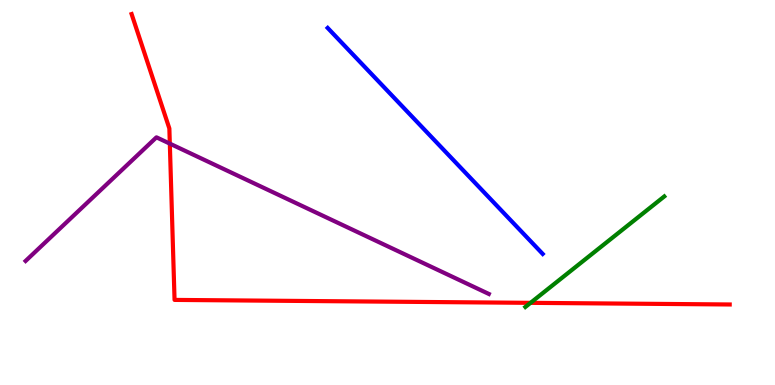[{'lines': ['blue', 'red'], 'intersections': []}, {'lines': ['green', 'red'], 'intersections': [{'x': 6.85, 'y': 2.13}]}, {'lines': ['purple', 'red'], 'intersections': [{'x': 2.19, 'y': 6.27}]}, {'lines': ['blue', 'green'], 'intersections': []}, {'lines': ['blue', 'purple'], 'intersections': []}, {'lines': ['green', 'purple'], 'intersections': []}]